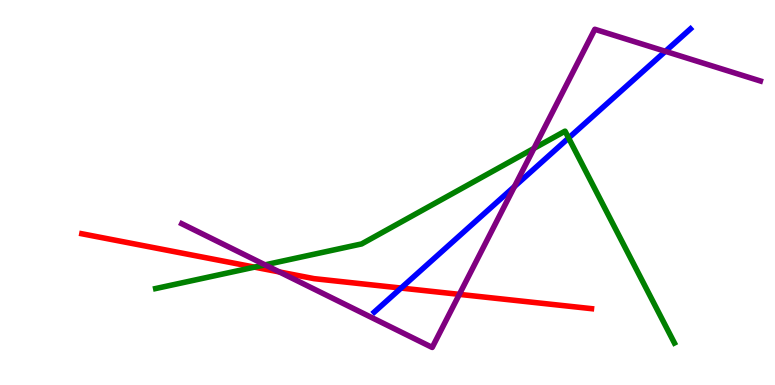[{'lines': ['blue', 'red'], 'intersections': [{'x': 5.18, 'y': 2.52}]}, {'lines': ['green', 'red'], 'intersections': [{'x': 3.28, 'y': 3.06}]}, {'lines': ['purple', 'red'], 'intersections': [{'x': 3.61, 'y': 2.94}, {'x': 5.93, 'y': 2.35}]}, {'lines': ['blue', 'green'], 'intersections': [{'x': 7.34, 'y': 6.42}]}, {'lines': ['blue', 'purple'], 'intersections': [{'x': 6.64, 'y': 5.16}, {'x': 8.59, 'y': 8.67}]}, {'lines': ['green', 'purple'], 'intersections': [{'x': 3.42, 'y': 3.12}, {'x': 6.89, 'y': 6.15}]}]